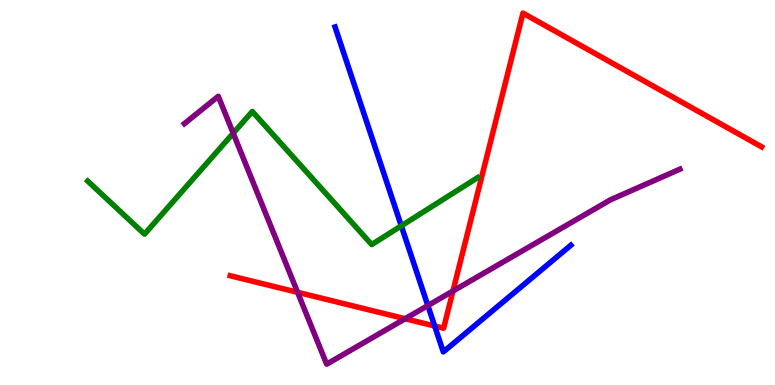[{'lines': ['blue', 'red'], 'intersections': [{'x': 5.61, 'y': 1.53}]}, {'lines': ['green', 'red'], 'intersections': []}, {'lines': ['purple', 'red'], 'intersections': [{'x': 3.84, 'y': 2.41}, {'x': 5.23, 'y': 1.72}, {'x': 5.84, 'y': 2.44}]}, {'lines': ['blue', 'green'], 'intersections': [{'x': 5.18, 'y': 4.13}]}, {'lines': ['blue', 'purple'], 'intersections': [{'x': 5.52, 'y': 2.06}]}, {'lines': ['green', 'purple'], 'intersections': [{'x': 3.01, 'y': 6.54}]}]